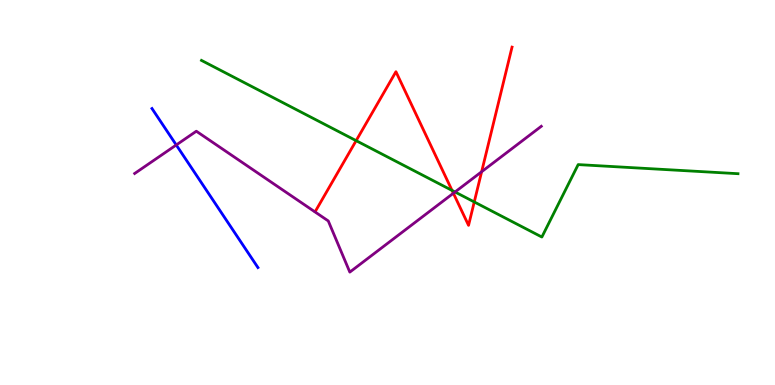[{'lines': ['blue', 'red'], 'intersections': []}, {'lines': ['green', 'red'], 'intersections': [{'x': 4.6, 'y': 6.35}, {'x': 5.83, 'y': 5.05}, {'x': 6.12, 'y': 4.75}]}, {'lines': ['purple', 'red'], 'intersections': [{'x': 5.85, 'y': 4.98}, {'x': 6.21, 'y': 5.54}]}, {'lines': ['blue', 'green'], 'intersections': []}, {'lines': ['blue', 'purple'], 'intersections': [{'x': 2.27, 'y': 6.23}]}, {'lines': ['green', 'purple'], 'intersections': [{'x': 5.87, 'y': 5.01}]}]